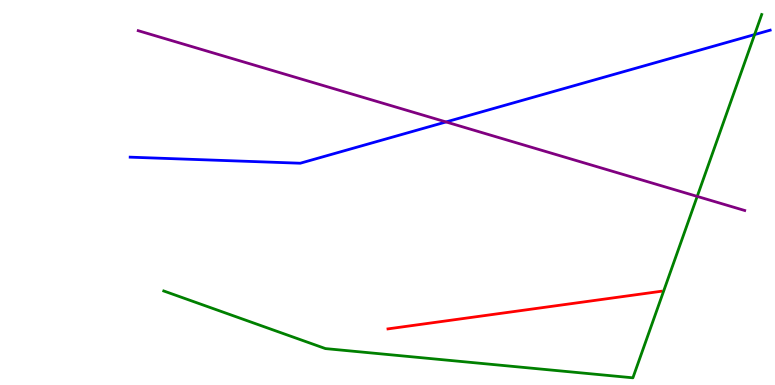[{'lines': ['blue', 'red'], 'intersections': []}, {'lines': ['green', 'red'], 'intersections': []}, {'lines': ['purple', 'red'], 'intersections': []}, {'lines': ['blue', 'green'], 'intersections': [{'x': 9.74, 'y': 9.1}]}, {'lines': ['blue', 'purple'], 'intersections': [{'x': 5.76, 'y': 6.83}]}, {'lines': ['green', 'purple'], 'intersections': [{'x': 9.0, 'y': 4.9}]}]